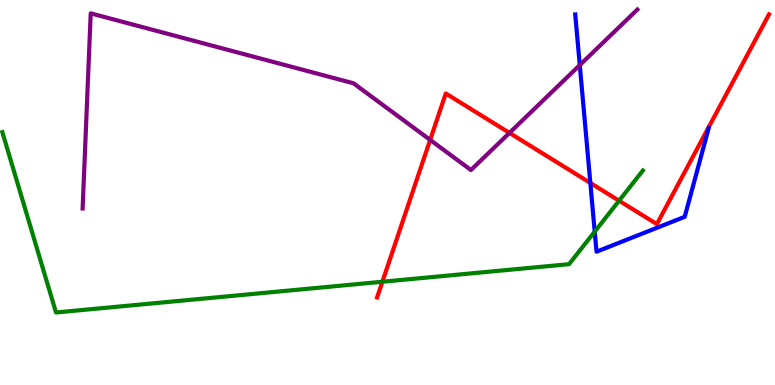[{'lines': ['blue', 'red'], 'intersections': [{'x': 7.62, 'y': 5.25}]}, {'lines': ['green', 'red'], 'intersections': [{'x': 4.93, 'y': 2.68}, {'x': 7.99, 'y': 4.79}]}, {'lines': ['purple', 'red'], 'intersections': [{'x': 5.55, 'y': 6.37}, {'x': 6.57, 'y': 6.55}]}, {'lines': ['blue', 'green'], 'intersections': [{'x': 7.67, 'y': 3.98}]}, {'lines': ['blue', 'purple'], 'intersections': [{'x': 7.48, 'y': 8.31}]}, {'lines': ['green', 'purple'], 'intersections': []}]